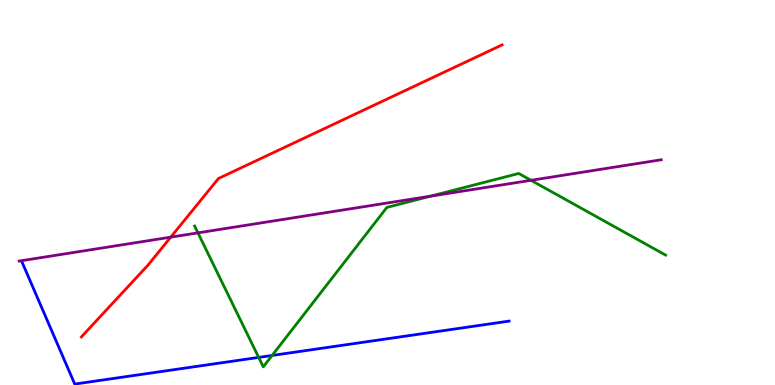[{'lines': ['blue', 'red'], 'intersections': []}, {'lines': ['green', 'red'], 'intersections': []}, {'lines': ['purple', 'red'], 'intersections': [{'x': 2.2, 'y': 3.84}]}, {'lines': ['blue', 'green'], 'intersections': [{'x': 3.34, 'y': 0.717}, {'x': 3.51, 'y': 0.767}]}, {'lines': ['blue', 'purple'], 'intersections': []}, {'lines': ['green', 'purple'], 'intersections': [{'x': 2.55, 'y': 3.95}, {'x': 5.56, 'y': 4.91}, {'x': 6.85, 'y': 5.32}]}]